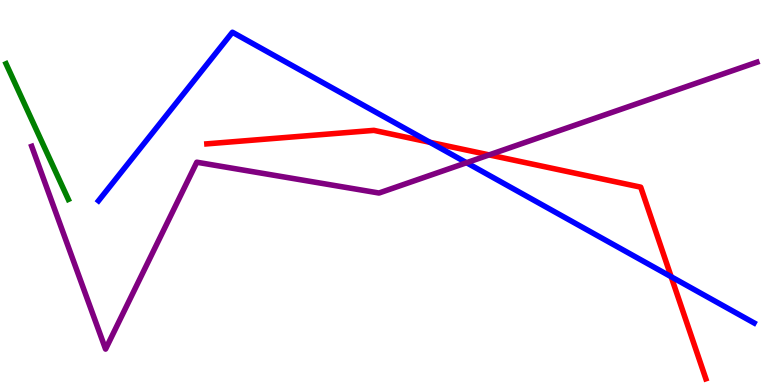[{'lines': ['blue', 'red'], 'intersections': [{'x': 5.55, 'y': 6.3}, {'x': 8.66, 'y': 2.81}]}, {'lines': ['green', 'red'], 'intersections': []}, {'lines': ['purple', 'red'], 'intersections': [{'x': 6.31, 'y': 5.98}]}, {'lines': ['blue', 'green'], 'intersections': []}, {'lines': ['blue', 'purple'], 'intersections': [{'x': 6.02, 'y': 5.77}]}, {'lines': ['green', 'purple'], 'intersections': []}]